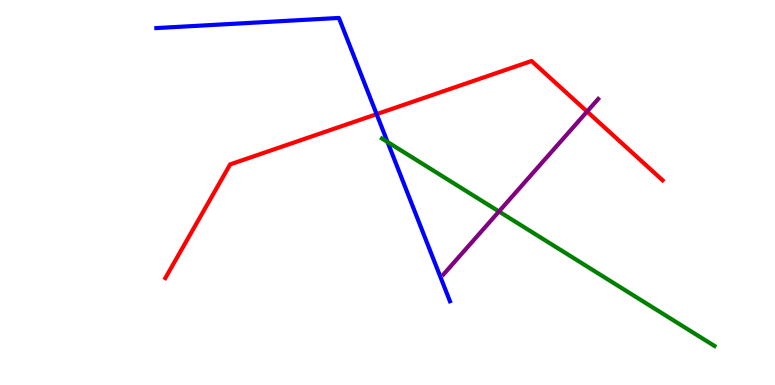[{'lines': ['blue', 'red'], 'intersections': [{'x': 4.86, 'y': 7.03}]}, {'lines': ['green', 'red'], 'intersections': []}, {'lines': ['purple', 'red'], 'intersections': [{'x': 7.58, 'y': 7.1}]}, {'lines': ['blue', 'green'], 'intersections': [{'x': 5.0, 'y': 6.31}]}, {'lines': ['blue', 'purple'], 'intersections': []}, {'lines': ['green', 'purple'], 'intersections': [{'x': 6.44, 'y': 4.51}]}]